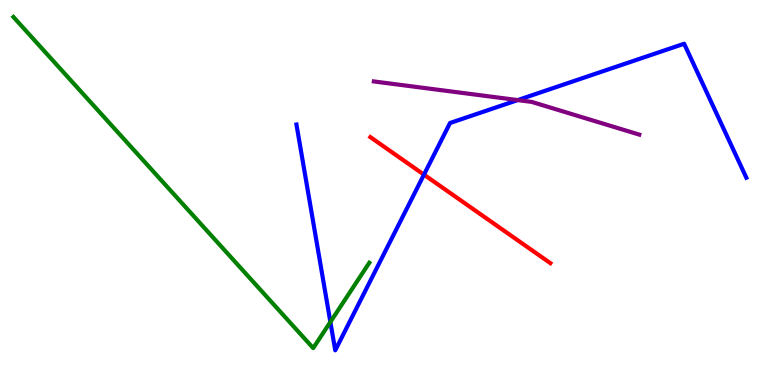[{'lines': ['blue', 'red'], 'intersections': [{'x': 5.47, 'y': 5.46}]}, {'lines': ['green', 'red'], 'intersections': []}, {'lines': ['purple', 'red'], 'intersections': []}, {'lines': ['blue', 'green'], 'intersections': [{'x': 4.26, 'y': 1.64}]}, {'lines': ['blue', 'purple'], 'intersections': [{'x': 6.68, 'y': 7.4}]}, {'lines': ['green', 'purple'], 'intersections': []}]